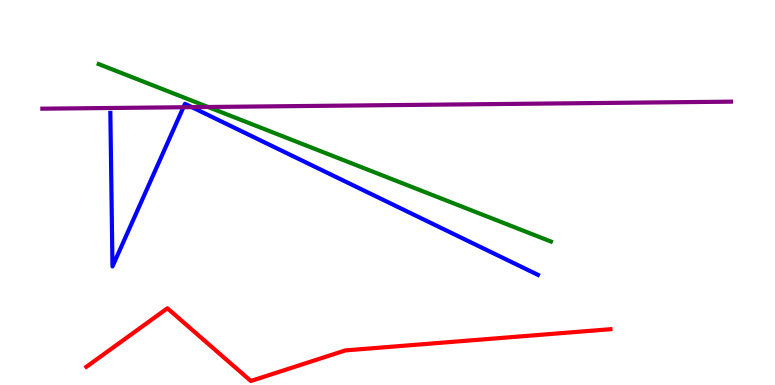[{'lines': ['blue', 'red'], 'intersections': []}, {'lines': ['green', 'red'], 'intersections': []}, {'lines': ['purple', 'red'], 'intersections': []}, {'lines': ['blue', 'green'], 'intersections': []}, {'lines': ['blue', 'purple'], 'intersections': [{'x': 2.37, 'y': 7.21}, {'x': 2.48, 'y': 7.22}]}, {'lines': ['green', 'purple'], 'intersections': [{'x': 2.68, 'y': 7.22}]}]